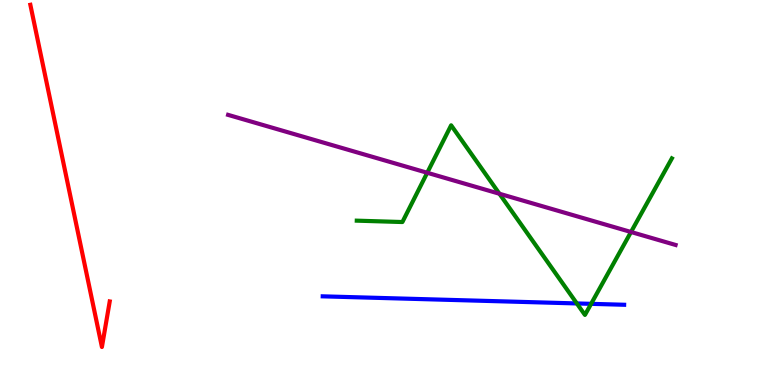[{'lines': ['blue', 'red'], 'intersections': []}, {'lines': ['green', 'red'], 'intersections': []}, {'lines': ['purple', 'red'], 'intersections': []}, {'lines': ['blue', 'green'], 'intersections': [{'x': 7.44, 'y': 2.12}, {'x': 7.63, 'y': 2.11}]}, {'lines': ['blue', 'purple'], 'intersections': []}, {'lines': ['green', 'purple'], 'intersections': [{'x': 5.51, 'y': 5.51}, {'x': 6.44, 'y': 4.97}, {'x': 8.14, 'y': 3.97}]}]